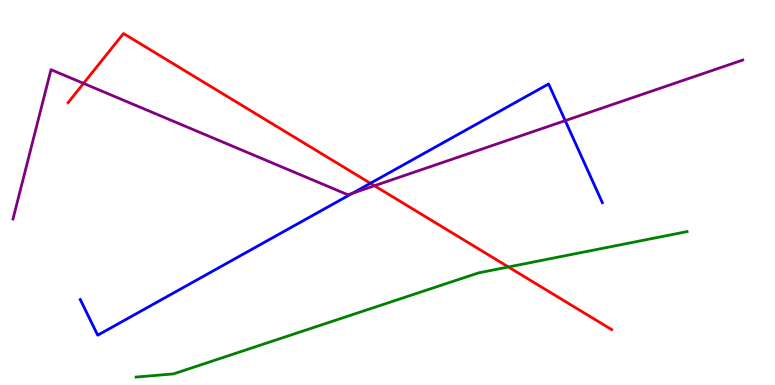[{'lines': ['blue', 'red'], 'intersections': [{'x': 4.78, 'y': 5.24}]}, {'lines': ['green', 'red'], 'intersections': [{'x': 6.56, 'y': 3.07}]}, {'lines': ['purple', 'red'], 'intersections': [{'x': 1.08, 'y': 7.83}, {'x': 4.83, 'y': 5.18}]}, {'lines': ['blue', 'green'], 'intersections': []}, {'lines': ['blue', 'purple'], 'intersections': [{'x': 4.55, 'y': 4.98}, {'x': 7.29, 'y': 6.87}]}, {'lines': ['green', 'purple'], 'intersections': []}]